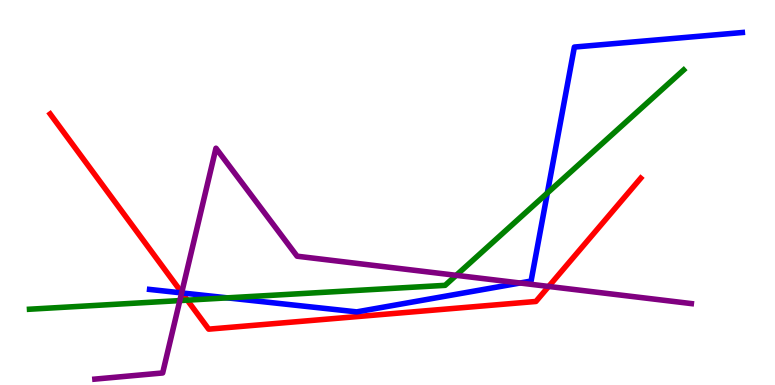[{'lines': ['blue', 'red'], 'intersections': [{'x': 2.35, 'y': 2.39}]}, {'lines': ['green', 'red'], 'intersections': [{'x': 2.42, 'y': 2.2}]}, {'lines': ['purple', 'red'], 'intersections': [{'x': 2.34, 'y': 2.4}, {'x': 7.08, 'y': 2.56}]}, {'lines': ['blue', 'green'], 'intersections': [{'x': 2.93, 'y': 2.26}, {'x': 7.06, 'y': 4.99}]}, {'lines': ['blue', 'purple'], 'intersections': [{'x': 2.34, 'y': 2.39}, {'x': 6.71, 'y': 2.65}]}, {'lines': ['green', 'purple'], 'intersections': [{'x': 2.32, 'y': 2.19}, {'x': 5.89, 'y': 2.85}]}]